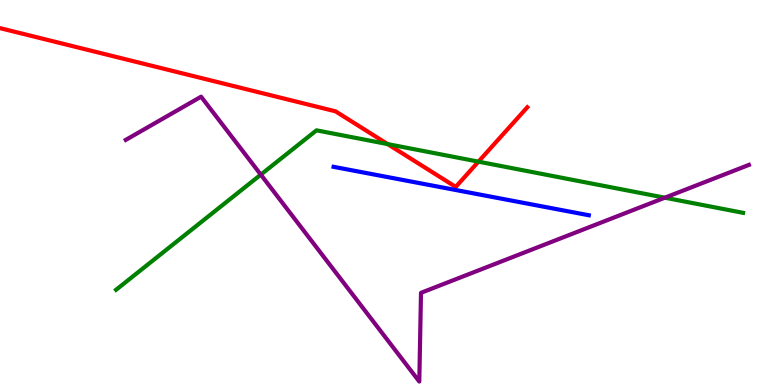[{'lines': ['blue', 'red'], 'intersections': []}, {'lines': ['green', 'red'], 'intersections': [{'x': 5.0, 'y': 6.26}, {'x': 6.17, 'y': 5.8}]}, {'lines': ['purple', 'red'], 'intersections': []}, {'lines': ['blue', 'green'], 'intersections': []}, {'lines': ['blue', 'purple'], 'intersections': []}, {'lines': ['green', 'purple'], 'intersections': [{'x': 3.37, 'y': 5.46}, {'x': 8.58, 'y': 4.87}]}]